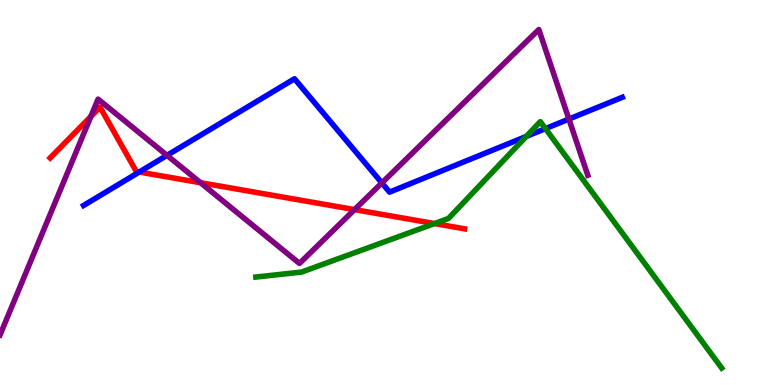[{'lines': ['blue', 'red'], 'intersections': [{'x': 1.8, 'y': 5.53}]}, {'lines': ['green', 'red'], 'intersections': [{'x': 5.61, 'y': 4.19}]}, {'lines': ['purple', 'red'], 'intersections': [{'x': 1.17, 'y': 6.98}, {'x': 2.59, 'y': 5.25}, {'x': 4.57, 'y': 4.56}]}, {'lines': ['blue', 'green'], 'intersections': [{'x': 6.79, 'y': 6.46}, {'x': 7.04, 'y': 6.66}]}, {'lines': ['blue', 'purple'], 'intersections': [{'x': 2.15, 'y': 5.96}, {'x': 4.93, 'y': 5.25}, {'x': 7.34, 'y': 6.91}]}, {'lines': ['green', 'purple'], 'intersections': []}]